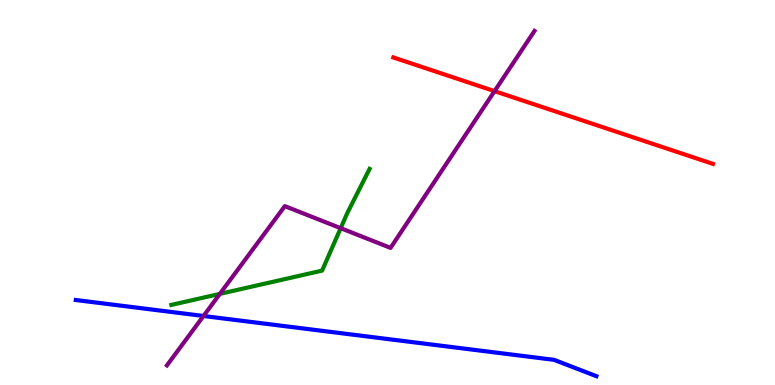[{'lines': ['blue', 'red'], 'intersections': []}, {'lines': ['green', 'red'], 'intersections': []}, {'lines': ['purple', 'red'], 'intersections': [{'x': 6.38, 'y': 7.63}]}, {'lines': ['blue', 'green'], 'intersections': []}, {'lines': ['blue', 'purple'], 'intersections': [{'x': 2.63, 'y': 1.79}]}, {'lines': ['green', 'purple'], 'intersections': [{'x': 2.84, 'y': 2.37}, {'x': 4.4, 'y': 4.07}]}]